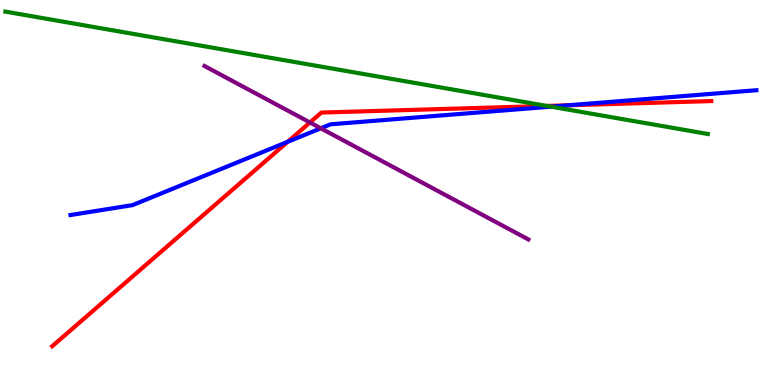[{'lines': ['blue', 'red'], 'intersections': [{'x': 3.71, 'y': 6.32}, {'x': 7.33, 'y': 7.26}]}, {'lines': ['green', 'red'], 'intersections': [{'x': 7.06, 'y': 7.25}]}, {'lines': ['purple', 'red'], 'intersections': [{'x': 4.0, 'y': 6.82}]}, {'lines': ['blue', 'green'], 'intersections': [{'x': 7.11, 'y': 7.23}]}, {'lines': ['blue', 'purple'], 'intersections': [{'x': 4.14, 'y': 6.67}]}, {'lines': ['green', 'purple'], 'intersections': []}]